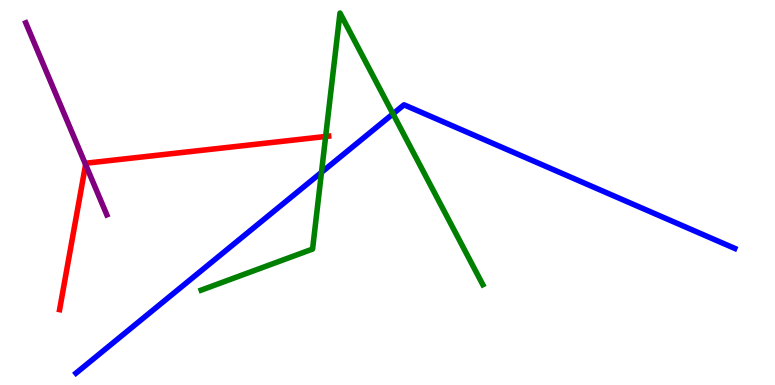[{'lines': ['blue', 'red'], 'intersections': []}, {'lines': ['green', 'red'], 'intersections': [{'x': 4.2, 'y': 6.45}]}, {'lines': ['purple', 'red'], 'intersections': [{'x': 1.1, 'y': 5.72}]}, {'lines': ['blue', 'green'], 'intersections': [{'x': 4.15, 'y': 5.52}, {'x': 5.07, 'y': 7.04}]}, {'lines': ['blue', 'purple'], 'intersections': []}, {'lines': ['green', 'purple'], 'intersections': []}]